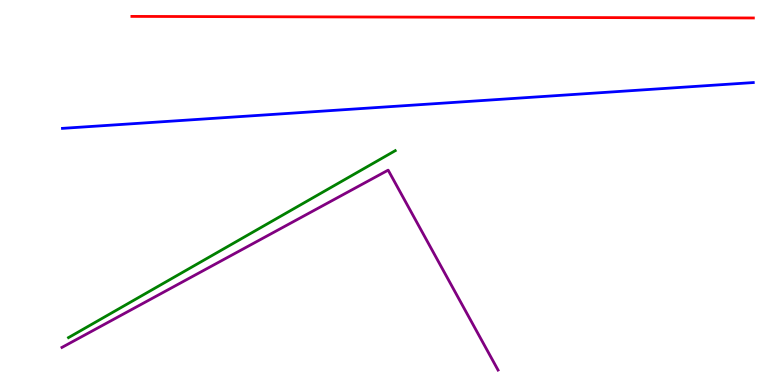[{'lines': ['blue', 'red'], 'intersections': []}, {'lines': ['green', 'red'], 'intersections': []}, {'lines': ['purple', 'red'], 'intersections': []}, {'lines': ['blue', 'green'], 'intersections': []}, {'lines': ['blue', 'purple'], 'intersections': []}, {'lines': ['green', 'purple'], 'intersections': []}]